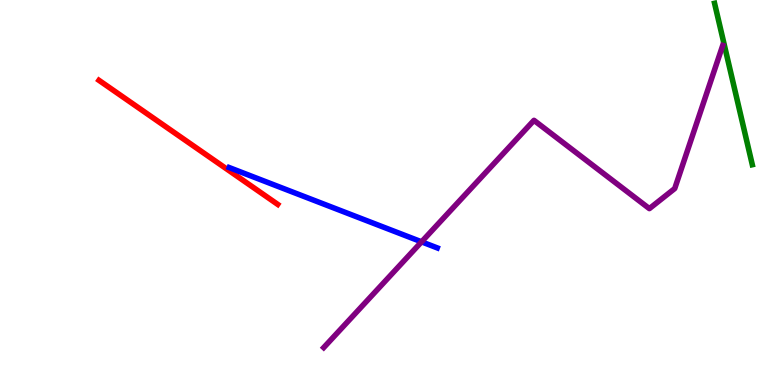[{'lines': ['blue', 'red'], 'intersections': []}, {'lines': ['green', 'red'], 'intersections': []}, {'lines': ['purple', 'red'], 'intersections': []}, {'lines': ['blue', 'green'], 'intersections': []}, {'lines': ['blue', 'purple'], 'intersections': [{'x': 5.44, 'y': 3.72}]}, {'lines': ['green', 'purple'], 'intersections': []}]